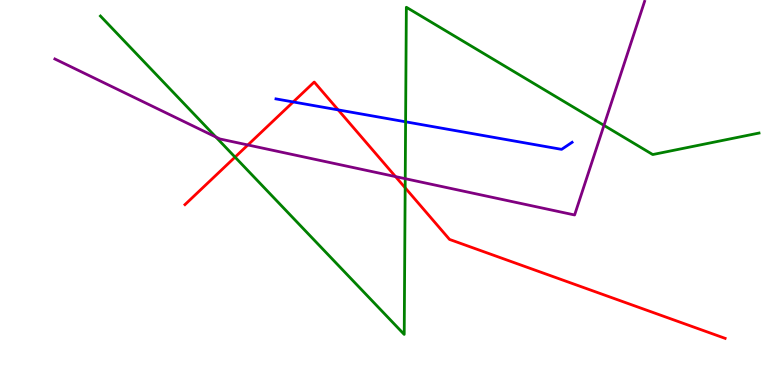[{'lines': ['blue', 'red'], 'intersections': [{'x': 3.78, 'y': 7.35}, {'x': 4.36, 'y': 7.15}]}, {'lines': ['green', 'red'], 'intersections': [{'x': 3.03, 'y': 5.92}, {'x': 5.23, 'y': 5.12}]}, {'lines': ['purple', 'red'], 'intersections': [{'x': 3.2, 'y': 6.23}, {'x': 5.1, 'y': 5.41}]}, {'lines': ['blue', 'green'], 'intersections': [{'x': 5.23, 'y': 6.84}]}, {'lines': ['blue', 'purple'], 'intersections': []}, {'lines': ['green', 'purple'], 'intersections': [{'x': 2.79, 'y': 6.44}, {'x': 5.23, 'y': 5.36}, {'x': 7.79, 'y': 6.74}]}]